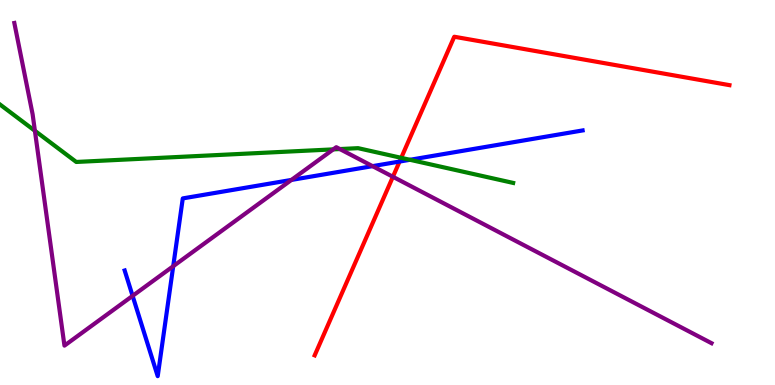[{'lines': ['blue', 'red'], 'intersections': [{'x': 5.16, 'y': 5.8}]}, {'lines': ['green', 'red'], 'intersections': [{'x': 5.18, 'y': 5.9}]}, {'lines': ['purple', 'red'], 'intersections': [{'x': 5.07, 'y': 5.41}]}, {'lines': ['blue', 'green'], 'intersections': [{'x': 5.29, 'y': 5.85}]}, {'lines': ['blue', 'purple'], 'intersections': [{'x': 1.71, 'y': 2.32}, {'x': 2.24, 'y': 3.09}, {'x': 3.76, 'y': 5.33}, {'x': 4.81, 'y': 5.68}]}, {'lines': ['green', 'purple'], 'intersections': [{'x': 0.45, 'y': 6.6}, {'x': 4.3, 'y': 6.12}, {'x': 4.39, 'y': 6.13}]}]